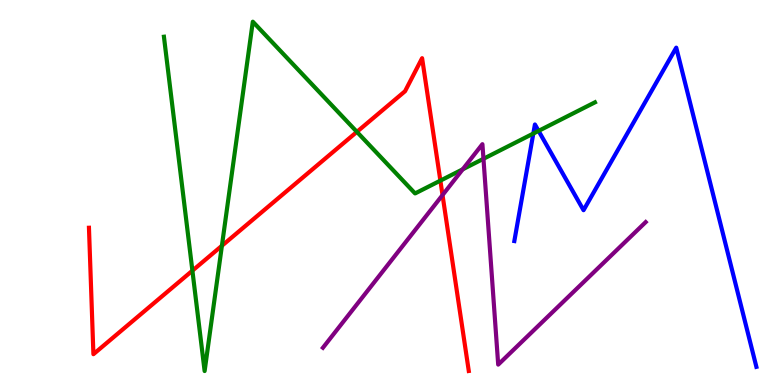[{'lines': ['blue', 'red'], 'intersections': []}, {'lines': ['green', 'red'], 'intersections': [{'x': 2.48, 'y': 2.97}, {'x': 2.86, 'y': 3.62}, {'x': 4.61, 'y': 6.58}, {'x': 5.68, 'y': 5.31}]}, {'lines': ['purple', 'red'], 'intersections': [{'x': 5.71, 'y': 4.93}]}, {'lines': ['blue', 'green'], 'intersections': [{'x': 6.88, 'y': 6.53}, {'x': 6.95, 'y': 6.6}]}, {'lines': ['blue', 'purple'], 'intersections': []}, {'lines': ['green', 'purple'], 'intersections': [{'x': 5.97, 'y': 5.6}, {'x': 6.24, 'y': 5.88}]}]